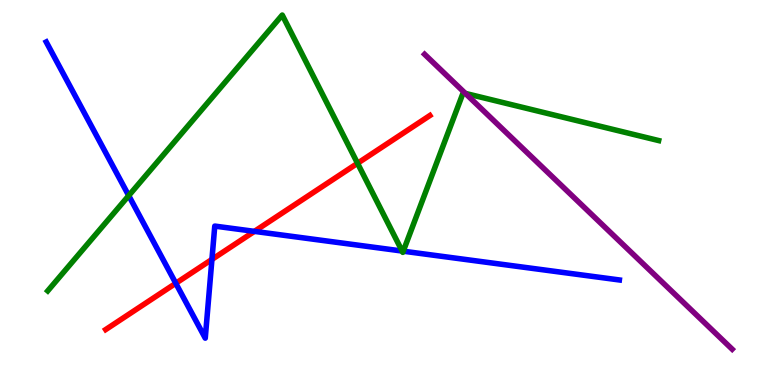[{'lines': ['blue', 'red'], 'intersections': [{'x': 2.27, 'y': 2.64}, {'x': 2.73, 'y': 3.26}, {'x': 3.28, 'y': 3.99}]}, {'lines': ['green', 'red'], 'intersections': [{'x': 4.61, 'y': 5.76}]}, {'lines': ['purple', 'red'], 'intersections': []}, {'lines': ['blue', 'green'], 'intersections': [{'x': 1.66, 'y': 4.92}, {'x': 5.19, 'y': 3.48}, {'x': 5.2, 'y': 3.48}]}, {'lines': ['blue', 'purple'], 'intersections': []}, {'lines': ['green', 'purple'], 'intersections': [{'x': 6.01, 'y': 7.57}]}]